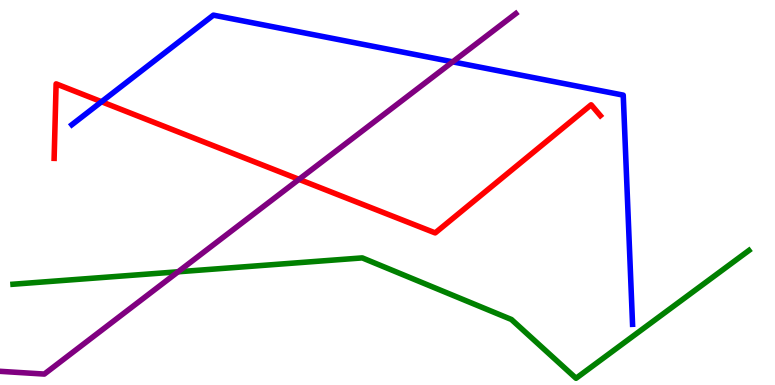[{'lines': ['blue', 'red'], 'intersections': [{'x': 1.31, 'y': 7.36}]}, {'lines': ['green', 'red'], 'intersections': []}, {'lines': ['purple', 'red'], 'intersections': [{'x': 3.86, 'y': 5.34}]}, {'lines': ['blue', 'green'], 'intersections': []}, {'lines': ['blue', 'purple'], 'intersections': [{'x': 5.84, 'y': 8.39}]}, {'lines': ['green', 'purple'], 'intersections': [{'x': 2.3, 'y': 2.94}]}]